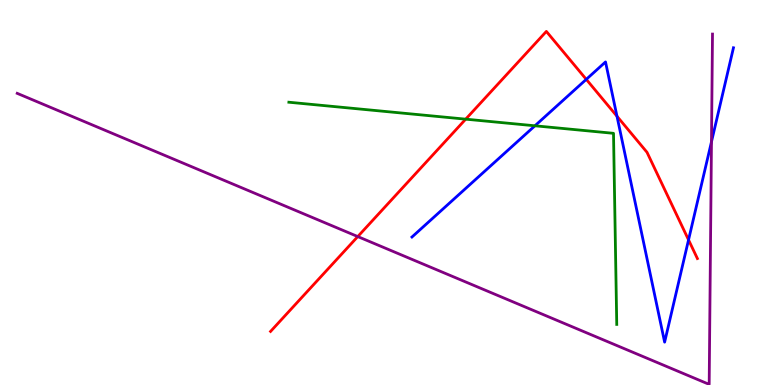[{'lines': ['blue', 'red'], 'intersections': [{'x': 7.56, 'y': 7.94}, {'x': 7.96, 'y': 6.98}, {'x': 8.88, 'y': 3.77}]}, {'lines': ['green', 'red'], 'intersections': [{'x': 6.01, 'y': 6.9}]}, {'lines': ['purple', 'red'], 'intersections': [{'x': 4.62, 'y': 3.86}]}, {'lines': ['blue', 'green'], 'intersections': [{'x': 6.9, 'y': 6.73}]}, {'lines': ['blue', 'purple'], 'intersections': [{'x': 9.18, 'y': 6.32}]}, {'lines': ['green', 'purple'], 'intersections': []}]